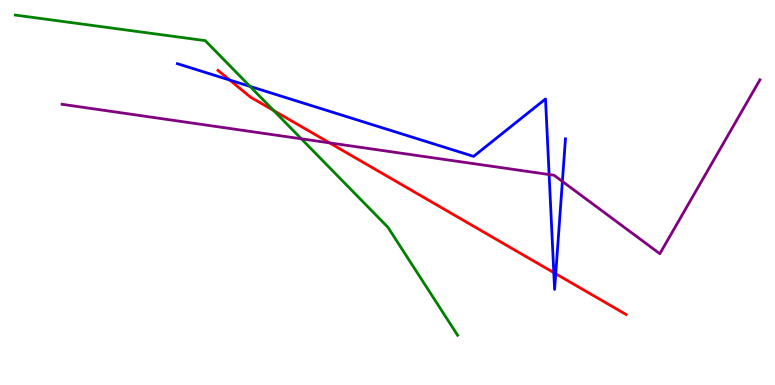[{'lines': ['blue', 'red'], 'intersections': [{'x': 2.96, 'y': 7.92}, {'x': 7.15, 'y': 2.92}, {'x': 7.17, 'y': 2.89}]}, {'lines': ['green', 'red'], 'intersections': [{'x': 3.53, 'y': 7.13}]}, {'lines': ['purple', 'red'], 'intersections': [{'x': 4.25, 'y': 6.29}]}, {'lines': ['blue', 'green'], 'intersections': [{'x': 3.23, 'y': 7.76}]}, {'lines': ['blue', 'purple'], 'intersections': [{'x': 7.09, 'y': 5.47}, {'x': 7.26, 'y': 5.29}]}, {'lines': ['green', 'purple'], 'intersections': [{'x': 3.89, 'y': 6.39}]}]